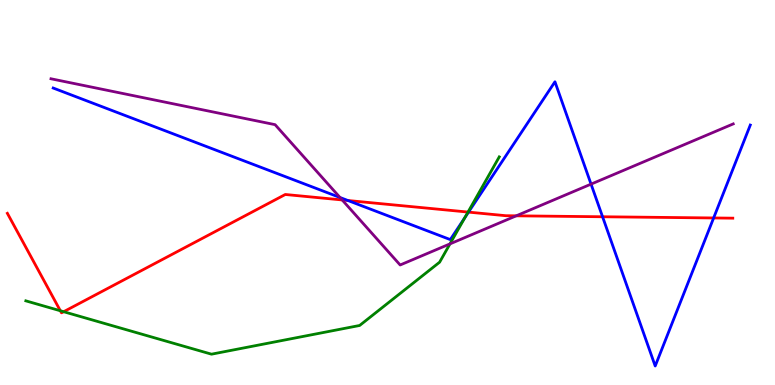[{'lines': ['blue', 'red'], 'intersections': [{'x': 4.49, 'y': 4.79}, {'x': 6.05, 'y': 4.49}, {'x': 7.78, 'y': 4.37}, {'x': 9.21, 'y': 4.34}]}, {'lines': ['green', 'red'], 'intersections': [{'x': 0.779, 'y': 1.93}, {'x': 0.821, 'y': 1.9}, {'x': 6.04, 'y': 4.49}]}, {'lines': ['purple', 'red'], 'intersections': [{'x': 4.42, 'y': 4.81}, {'x': 6.66, 'y': 4.39}]}, {'lines': ['blue', 'green'], 'intersections': [{'x': 6.0, 'y': 4.34}]}, {'lines': ['blue', 'purple'], 'intersections': [{'x': 4.39, 'y': 4.87}, {'x': 7.63, 'y': 5.22}]}, {'lines': ['green', 'purple'], 'intersections': [{'x': 5.81, 'y': 3.67}]}]